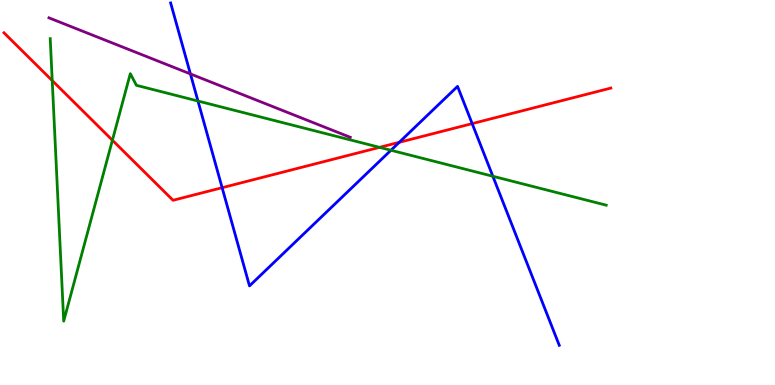[{'lines': ['blue', 'red'], 'intersections': [{'x': 2.87, 'y': 5.12}, {'x': 5.15, 'y': 6.3}, {'x': 6.09, 'y': 6.79}]}, {'lines': ['green', 'red'], 'intersections': [{'x': 0.674, 'y': 7.91}, {'x': 1.45, 'y': 6.36}, {'x': 4.9, 'y': 6.17}]}, {'lines': ['purple', 'red'], 'intersections': []}, {'lines': ['blue', 'green'], 'intersections': [{'x': 2.55, 'y': 7.38}, {'x': 5.04, 'y': 6.1}, {'x': 6.36, 'y': 5.42}]}, {'lines': ['blue', 'purple'], 'intersections': [{'x': 2.46, 'y': 8.08}]}, {'lines': ['green', 'purple'], 'intersections': []}]